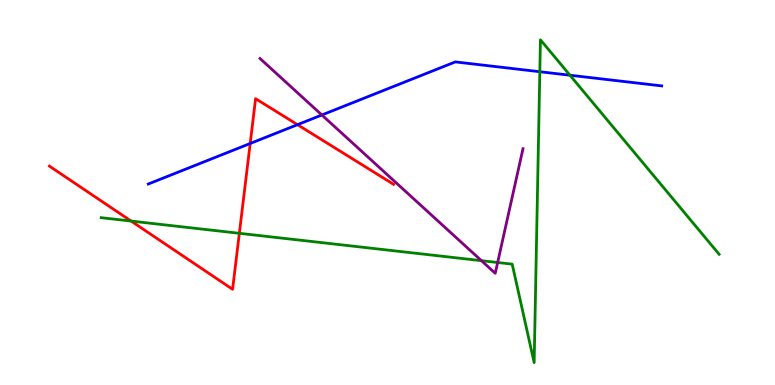[{'lines': ['blue', 'red'], 'intersections': [{'x': 3.23, 'y': 6.27}, {'x': 3.84, 'y': 6.76}]}, {'lines': ['green', 'red'], 'intersections': [{'x': 1.69, 'y': 4.26}, {'x': 3.09, 'y': 3.94}]}, {'lines': ['purple', 'red'], 'intersections': []}, {'lines': ['blue', 'green'], 'intersections': [{'x': 6.97, 'y': 8.14}, {'x': 7.35, 'y': 8.05}]}, {'lines': ['blue', 'purple'], 'intersections': [{'x': 4.15, 'y': 7.01}]}, {'lines': ['green', 'purple'], 'intersections': [{'x': 6.21, 'y': 3.23}, {'x': 6.42, 'y': 3.18}]}]